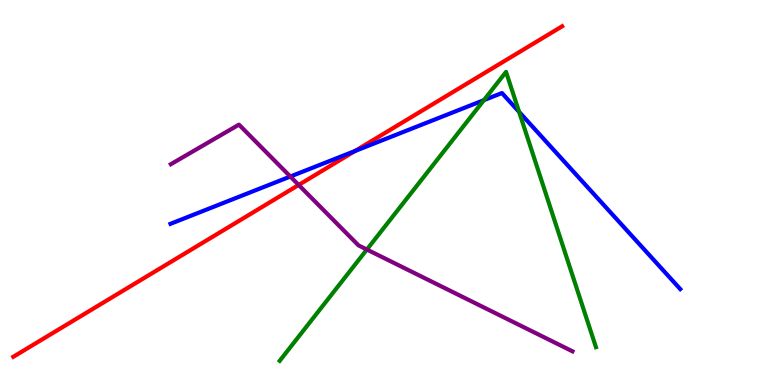[{'lines': ['blue', 'red'], 'intersections': [{'x': 4.58, 'y': 6.08}]}, {'lines': ['green', 'red'], 'intersections': []}, {'lines': ['purple', 'red'], 'intersections': [{'x': 3.85, 'y': 5.2}]}, {'lines': ['blue', 'green'], 'intersections': [{'x': 6.24, 'y': 7.4}, {'x': 6.7, 'y': 7.09}]}, {'lines': ['blue', 'purple'], 'intersections': [{'x': 3.75, 'y': 5.41}]}, {'lines': ['green', 'purple'], 'intersections': [{'x': 4.73, 'y': 3.52}]}]